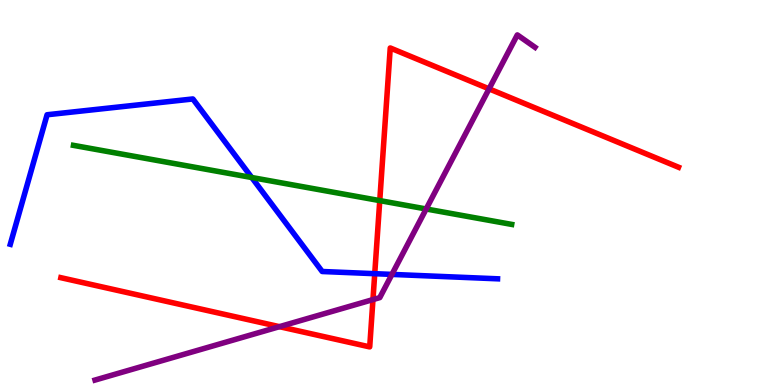[{'lines': ['blue', 'red'], 'intersections': [{'x': 4.84, 'y': 2.89}]}, {'lines': ['green', 'red'], 'intersections': [{'x': 4.9, 'y': 4.79}]}, {'lines': ['purple', 'red'], 'intersections': [{'x': 3.61, 'y': 1.52}, {'x': 4.81, 'y': 2.22}, {'x': 6.31, 'y': 7.69}]}, {'lines': ['blue', 'green'], 'intersections': [{'x': 3.25, 'y': 5.39}]}, {'lines': ['blue', 'purple'], 'intersections': [{'x': 5.06, 'y': 2.87}]}, {'lines': ['green', 'purple'], 'intersections': [{'x': 5.5, 'y': 4.57}]}]